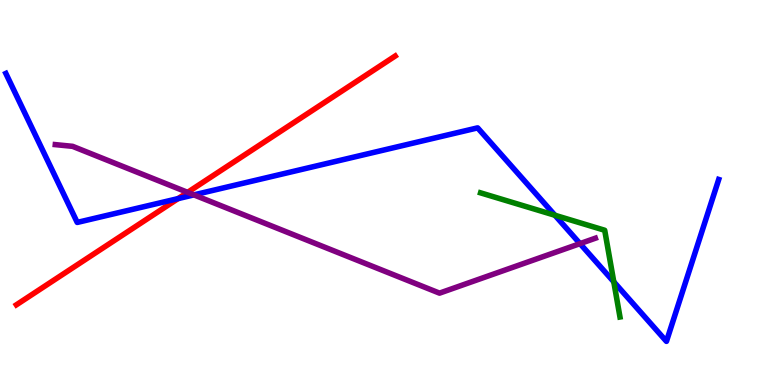[{'lines': ['blue', 'red'], 'intersections': [{'x': 2.3, 'y': 4.84}]}, {'lines': ['green', 'red'], 'intersections': []}, {'lines': ['purple', 'red'], 'intersections': [{'x': 2.42, 'y': 5.0}]}, {'lines': ['blue', 'green'], 'intersections': [{'x': 7.16, 'y': 4.41}, {'x': 7.92, 'y': 2.68}]}, {'lines': ['blue', 'purple'], 'intersections': [{'x': 2.5, 'y': 4.94}, {'x': 7.48, 'y': 3.67}]}, {'lines': ['green', 'purple'], 'intersections': []}]